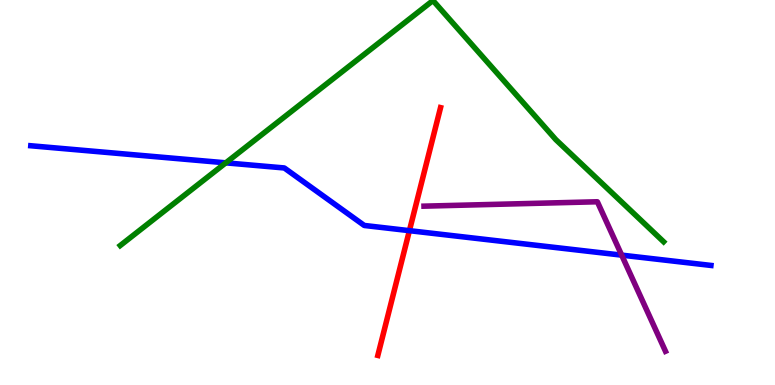[{'lines': ['blue', 'red'], 'intersections': [{'x': 5.28, 'y': 4.01}]}, {'lines': ['green', 'red'], 'intersections': []}, {'lines': ['purple', 'red'], 'intersections': []}, {'lines': ['blue', 'green'], 'intersections': [{'x': 2.91, 'y': 5.77}]}, {'lines': ['blue', 'purple'], 'intersections': [{'x': 8.02, 'y': 3.37}]}, {'lines': ['green', 'purple'], 'intersections': []}]